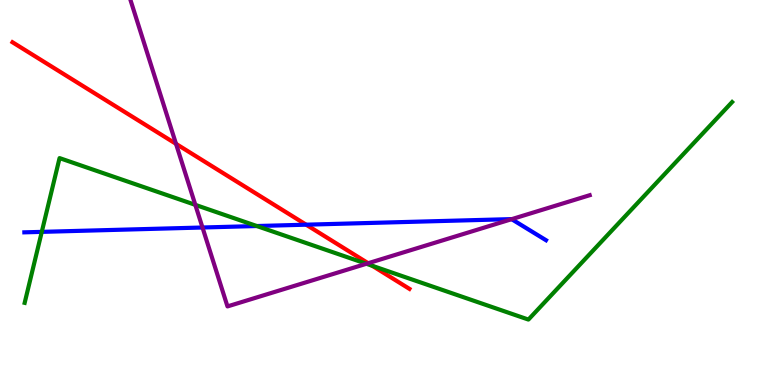[{'lines': ['blue', 'red'], 'intersections': [{'x': 3.95, 'y': 4.16}]}, {'lines': ['green', 'red'], 'intersections': [{'x': 4.8, 'y': 3.1}]}, {'lines': ['purple', 'red'], 'intersections': [{'x': 2.27, 'y': 6.26}, {'x': 4.75, 'y': 3.16}]}, {'lines': ['blue', 'green'], 'intersections': [{'x': 0.539, 'y': 3.98}, {'x': 3.31, 'y': 4.13}]}, {'lines': ['blue', 'purple'], 'intersections': [{'x': 2.61, 'y': 4.09}, {'x': 6.6, 'y': 4.31}]}, {'lines': ['green', 'purple'], 'intersections': [{'x': 2.52, 'y': 4.68}, {'x': 4.73, 'y': 3.15}]}]